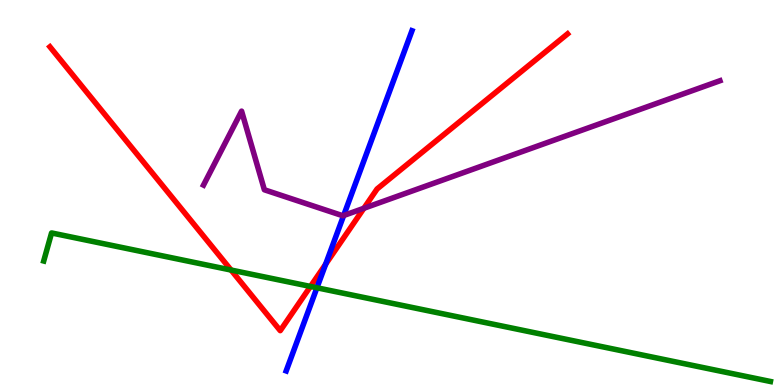[{'lines': ['blue', 'red'], 'intersections': [{'x': 4.2, 'y': 3.14}]}, {'lines': ['green', 'red'], 'intersections': [{'x': 2.98, 'y': 2.99}, {'x': 4.01, 'y': 2.56}]}, {'lines': ['purple', 'red'], 'intersections': [{'x': 4.7, 'y': 4.59}]}, {'lines': ['blue', 'green'], 'intersections': [{'x': 4.09, 'y': 2.53}]}, {'lines': ['blue', 'purple'], 'intersections': [{'x': 4.43, 'y': 4.4}]}, {'lines': ['green', 'purple'], 'intersections': []}]